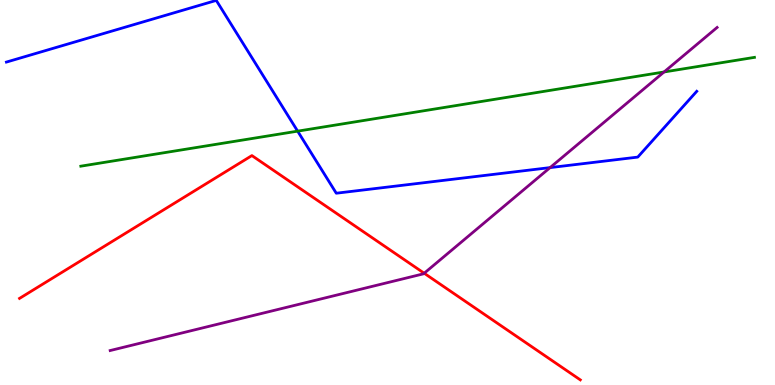[{'lines': ['blue', 'red'], 'intersections': []}, {'lines': ['green', 'red'], 'intersections': []}, {'lines': ['purple', 'red'], 'intersections': [{'x': 5.47, 'y': 2.9}]}, {'lines': ['blue', 'green'], 'intersections': [{'x': 3.84, 'y': 6.59}]}, {'lines': ['blue', 'purple'], 'intersections': [{'x': 7.1, 'y': 5.65}]}, {'lines': ['green', 'purple'], 'intersections': [{'x': 8.57, 'y': 8.13}]}]